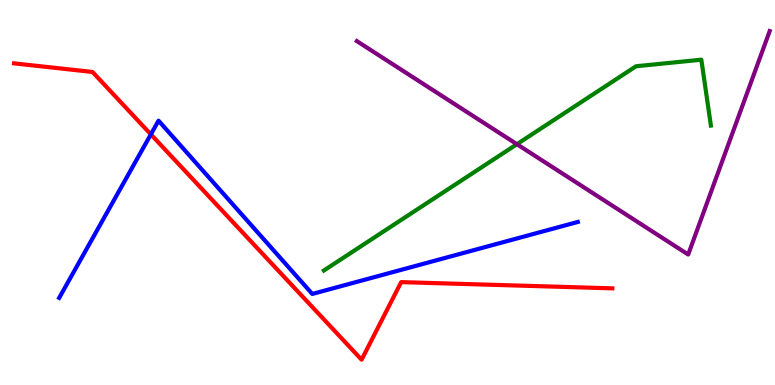[{'lines': ['blue', 'red'], 'intersections': [{'x': 1.95, 'y': 6.51}]}, {'lines': ['green', 'red'], 'intersections': []}, {'lines': ['purple', 'red'], 'intersections': []}, {'lines': ['blue', 'green'], 'intersections': []}, {'lines': ['blue', 'purple'], 'intersections': []}, {'lines': ['green', 'purple'], 'intersections': [{'x': 6.67, 'y': 6.25}]}]